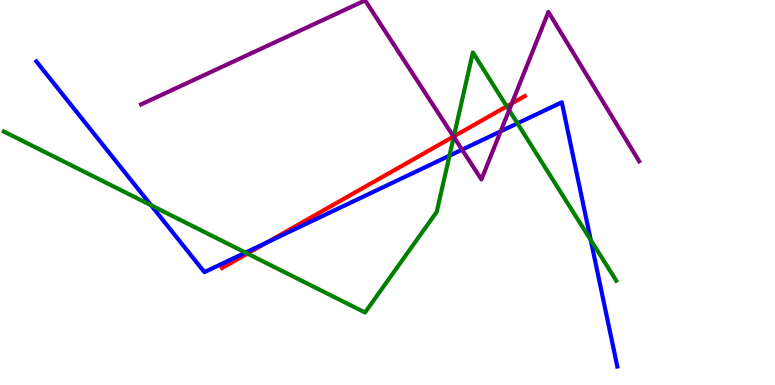[{'lines': ['blue', 'red'], 'intersections': [{'x': 3.46, 'y': 3.71}]}, {'lines': ['green', 'red'], 'intersections': [{'x': 3.19, 'y': 3.41}, {'x': 5.86, 'y': 6.46}, {'x': 6.54, 'y': 7.24}]}, {'lines': ['purple', 'red'], 'intersections': [{'x': 5.85, 'y': 6.45}, {'x': 6.6, 'y': 7.31}]}, {'lines': ['blue', 'green'], 'intersections': [{'x': 1.95, 'y': 4.67}, {'x': 3.17, 'y': 3.44}, {'x': 5.8, 'y': 5.96}, {'x': 6.68, 'y': 6.8}, {'x': 7.62, 'y': 3.77}]}, {'lines': ['blue', 'purple'], 'intersections': [{'x': 5.96, 'y': 6.11}, {'x': 6.46, 'y': 6.59}]}, {'lines': ['green', 'purple'], 'intersections': [{'x': 5.85, 'y': 6.45}, {'x': 6.57, 'y': 7.14}]}]